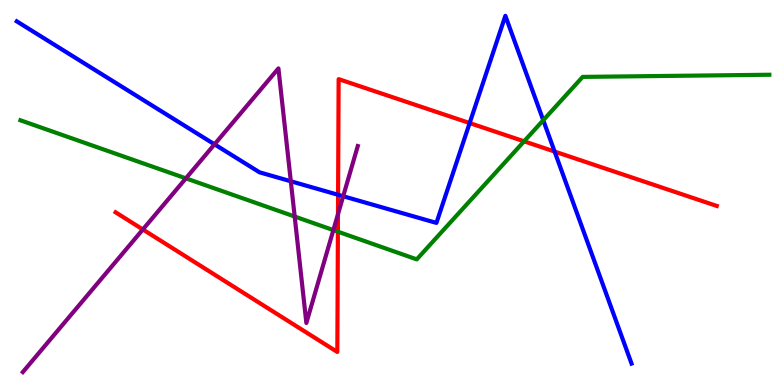[{'lines': ['blue', 'red'], 'intersections': [{'x': 4.36, 'y': 4.94}, {'x': 6.06, 'y': 6.8}, {'x': 7.16, 'y': 6.06}]}, {'lines': ['green', 'red'], 'intersections': [{'x': 4.36, 'y': 3.98}, {'x': 6.76, 'y': 6.33}]}, {'lines': ['purple', 'red'], 'intersections': [{'x': 1.84, 'y': 4.04}, {'x': 4.36, 'y': 4.44}]}, {'lines': ['blue', 'green'], 'intersections': [{'x': 7.01, 'y': 6.88}]}, {'lines': ['blue', 'purple'], 'intersections': [{'x': 2.77, 'y': 6.25}, {'x': 3.75, 'y': 5.29}, {'x': 4.43, 'y': 4.9}]}, {'lines': ['green', 'purple'], 'intersections': [{'x': 2.4, 'y': 5.37}, {'x': 3.8, 'y': 4.38}, {'x': 4.3, 'y': 4.02}]}]